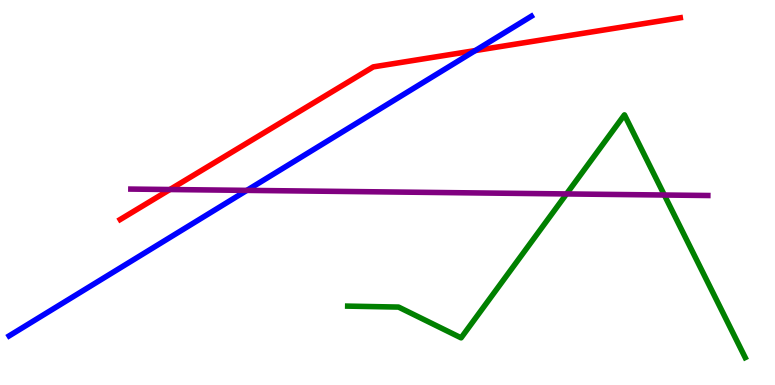[{'lines': ['blue', 'red'], 'intersections': [{'x': 6.13, 'y': 8.69}]}, {'lines': ['green', 'red'], 'intersections': []}, {'lines': ['purple', 'red'], 'intersections': [{'x': 2.19, 'y': 5.08}]}, {'lines': ['blue', 'green'], 'intersections': []}, {'lines': ['blue', 'purple'], 'intersections': [{'x': 3.19, 'y': 5.06}]}, {'lines': ['green', 'purple'], 'intersections': [{'x': 7.31, 'y': 4.96}, {'x': 8.57, 'y': 4.93}]}]